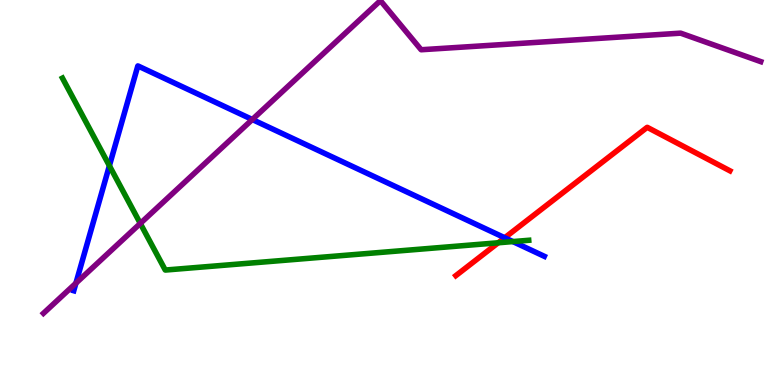[{'lines': ['blue', 'red'], 'intersections': [{'x': 6.51, 'y': 3.82}]}, {'lines': ['green', 'red'], 'intersections': [{'x': 6.43, 'y': 3.69}]}, {'lines': ['purple', 'red'], 'intersections': []}, {'lines': ['blue', 'green'], 'intersections': [{'x': 1.41, 'y': 5.69}, {'x': 6.62, 'y': 3.73}]}, {'lines': ['blue', 'purple'], 'intersections': [{'x': 0.98, 'y': 2.64}, {'x': 3.26, 'y': 6.9}]}, {'lines': ['green', 'purple'], 'intersections': [{'x': 1.81, 'y': 4.2}]}]